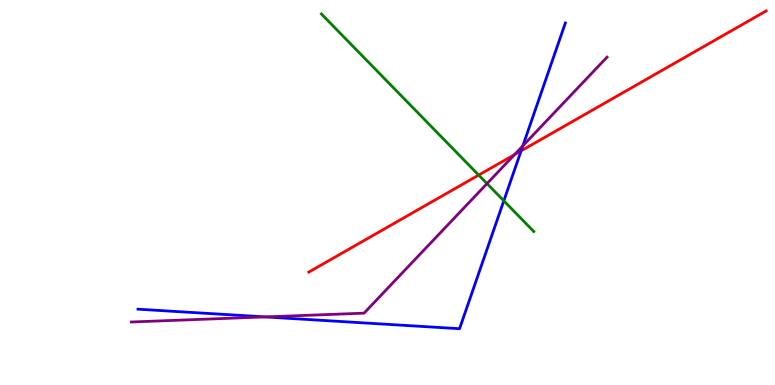[{'lines': ['blue', 'red'], 'intersections': [{'x': 6.72, 'y': 6.08}]}, {'lines': ['green', 'red'], 'intersections': [{'x': 6.18, 'y': 5.45}]}, {'lines': ['purple', 'red'], 'intersections': [{'x': 6.64, 'y': 5.98}]}, {'lines': ['blue', 'green'], 'intersections': [{'x': 6.5, 'y': 4.78}]}, {'lines': ['blue', 'purple'], 'intersections': [{'x': 3.42, 'y': 1.77}, {'x': 6.75, 'y': 6.21}]}, {'lines': ['green', 'purple'], 'intersections': [{'x': 6.28, 'y': 5.23}]}]